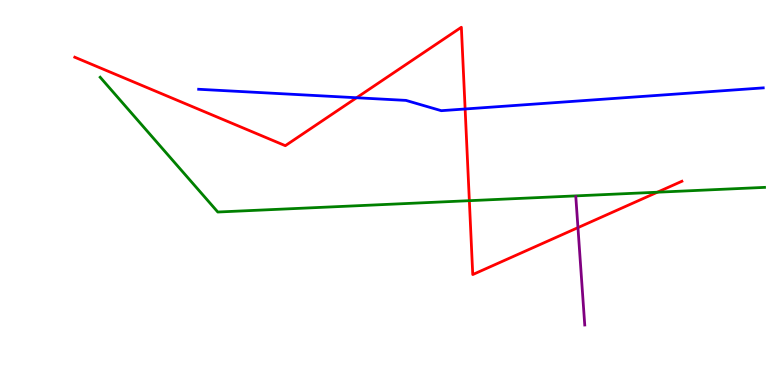[{'lines': ['blue', 'red'], 'intersections': [{'x': 4.6, 'y': 7.46}, {'x': 6.0, 'y': 7.17}]}, {'lines': ['green', 'red'], 'intersections': [{'x': 6.06, 'y': 4.79}, {'x': 8.48, 'y': 5.01}]}, {'lines': ['purple', 'red'], 'intersections': [{'x': 7.46, 'y': 4.09}]}, {'lines': ['blue', 'green'], 'intersections': []}, {'lines': ['blue', 'purple'], 'intersections': []}, {'lines': ['green', 'purple'], 'intersections': []}]